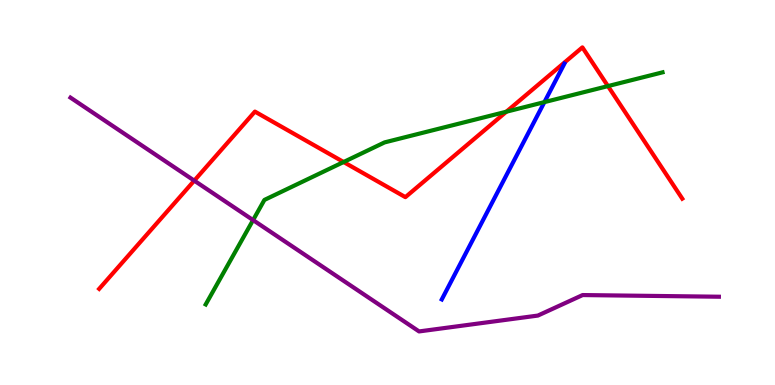[{'lines': ['blue', 'red'], 'intersections': []}, {'lines': ['green', 'red'], 'intersections': [{'x': 4.43, 'y': 5.79}, {'x': 6.53, 'y': 7.1}, {'x': 7.84, 'y': 7.76}]}, {'lines': ['purple', 'red'], 'intersections': [{'x': 2.51, 'y': 5.31}]}, {'lines': ['blue', 'green'], 'intersections': [{'x': 7.02, 'y': 7.35}]}, {'lines': ['blue', 'purple'], 'intersections': []}, {'lines': ['green', 'purple'], 'intersections': [{'x': 3.27, 'y': 4.28}]}]